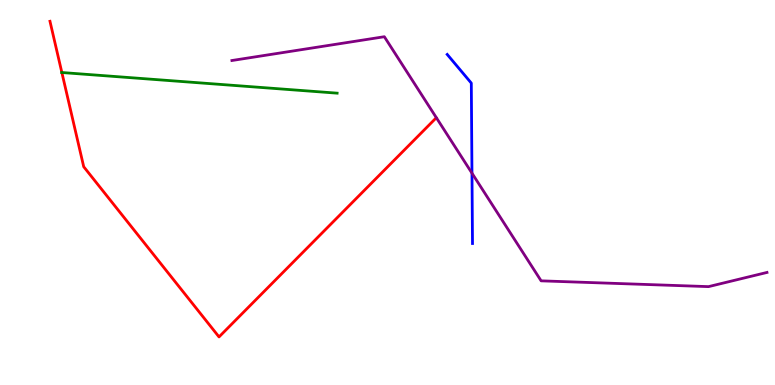[{'lines': ['blue', 'red'], 'intersections': []}, {'lines': ['green', 'red'], 'intersections': [{'x': 0.798, 'y': 8.12}]}, {'lines': ['purple', 'red'], 'intersections': []}, {'lines': ['blue', 'green'], 'intersections': []}, {'lines': ['blue', 'purple'], 'intersections': [{'x': 6.09, 'y': 5.5}]}, {'lines': ['green', 'purple'], 'intersections': []}]